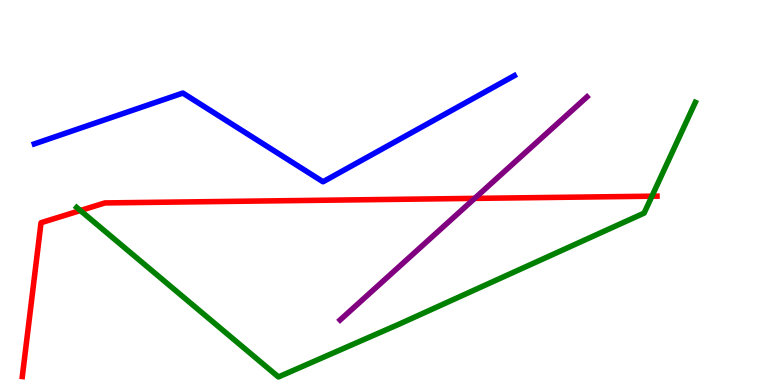[{'lines': ['blue', 'red'], 'intersections': []}, {'lines': ['green', 'red'], 'intersections': [{'x': 1.04, 'y': 4.53}, {'x': 8.41, 'y': 4.9}]}, {'lines': ['purple', 'red'], 'intersections': [{'x': 6.12, 'y': 4.85}]}, {'lines': ['blue', 'green'], 'intersections': []}, {'lines': ['blue', 'purple'], 'intersections': []}, {'lines': ['green', 'purple'], 'intersections': []}]